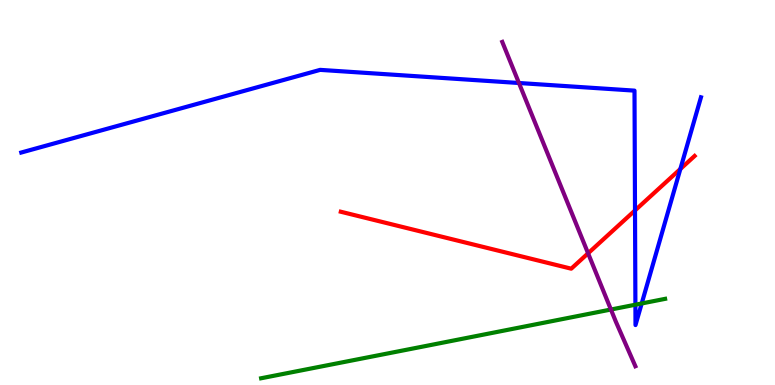[{'lines': ['blue', 'red'], 'intersections': [{'x': 8.19, 'y': 4.53}, {'x': 8.78, 'y': 5.61}]}, {'lines': ['green', 'red'], 'intersections': []}, {'lines': ['purple', 'red'], 'intersections': [{'x': 7.59, 'y': 3.42}]}, {'lines': ['blue', 'green'], 'intersections': [{'x': 8.2, 'y': 2.09}, {'x': 8.28, 'y': 2.12}]}, {'lines': ['blue', 'purple'], 'intersections': [{'x': 6.7, 'y': 7.84}]}, {'lines': ['green', 'purple'], 'intersections': [{'x': 7.88, 'y': 1.96}]}]